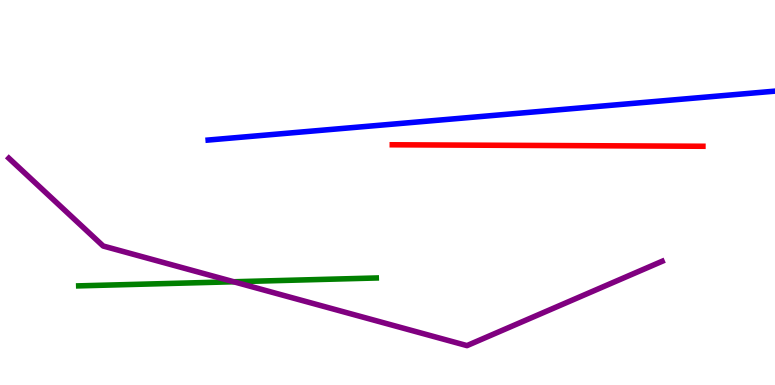[{'lines': ['blue', 'red'], 'intersections': []}, {'lines': ['green', 'red'], 'intersections': []}, {'lines': ['purple', 'red'], 'intersections': []}, {'lines': ['blue', 'green'], 'intersections': []}, {'lines': ['blue', 'purple'], 'intersections': []}, {'lines': ['green', 'purple'], 'intersections': [{'x': 3.02, 'y': 2.68}]}]